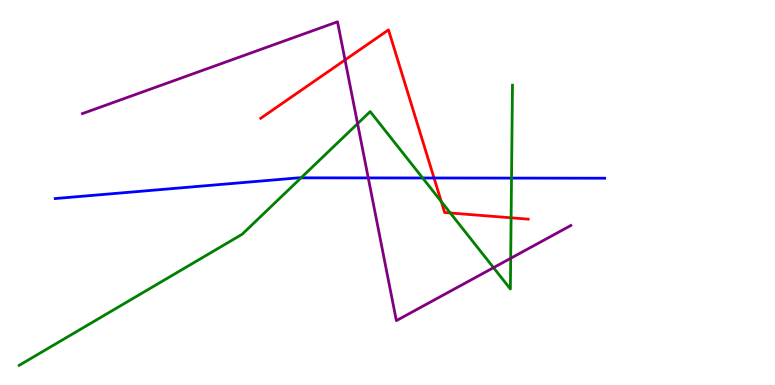[{'lines': ['blue', 'red'], 'intersections': [{'x': 5.6, 'y': 5.38}]}, {'lines': ['green', 'red'], 'intersections': [{'x': 5.69, 'y': 4.76}, {'x': 5.81, 'y': 4.47}, {'x': 6.59, 'y': 4.34}]}, {'lines': ['purple', 'red'], 'intersections': [{'x': 4.45, 'y': 8.44}]}, {'lines': ['blue', 'green'], 'intersections': [{'x': 3.88, 'y': 5.38}, {'x': 5.45, 'y': 5.38}, {'x': 6.6, 'y': 5.37}]}, {'lines': ['blue', 'purple'], 'intersections': [{'x': 4.75, 'y': 5.38}]}, {'lines': ['green', 'purple'], 'intersections': [{'x': 4.61, 'y': 6.79}, {'x': 6.37, 'y': 3.05}, {'x': 6.59, 'y': 3.29}]}]